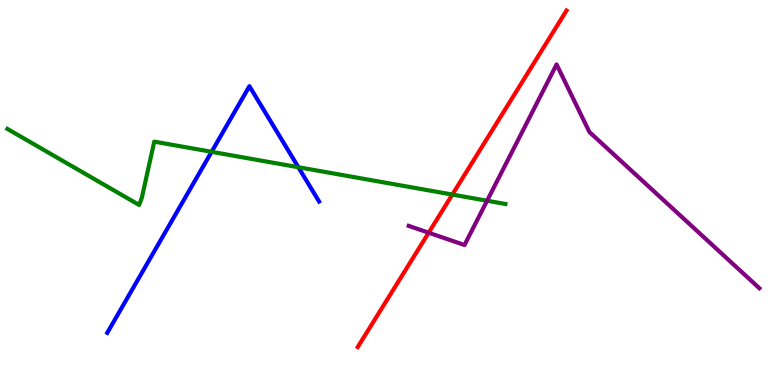[{'lines': ['blue', 'red'], 'intersections': []}, {'lines': ['green', 'red'], 'intersections': [{'x': 5.84, 'y': 4.95}]}, {'lines': ['purple', 'red'], 'intersections': [{'x': 5.53, 'y': 3.96}]}, {'lines': ['blue', 'green'], 'intersections': [{'x': 2.73, 'y': 6.06}, {'x': 3.85, 'y': 5.66}]}, {'lines': ['blue', 'purple'], 'intersections': []}, {'lines': ['green', 'purple'], 'intersections': [{'x': 6.28, 'y': 4.79}]}]